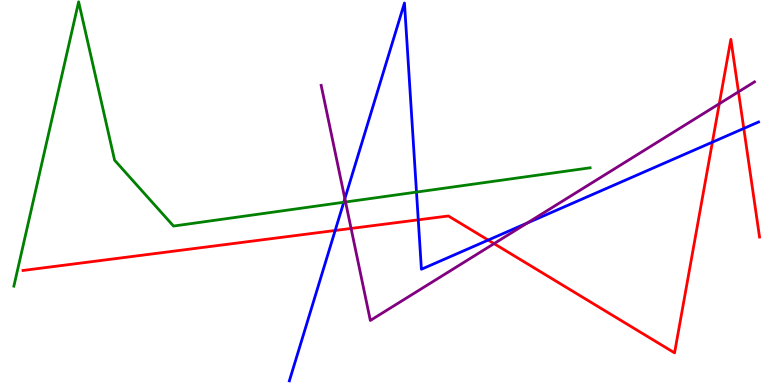[{'lines': ['blue', 'red'], 'intersections': [{'x': 4.32, 'y': 4.01}, {'x': 5.4, 'y': 4.29}, {'x': 6.3, 'y': 3.76}, {'x': 9.19, 'y': 6.31}, {'x': 9.6, 'y': 6.66}]}, {'lines': ['green', 'red'], 'intersections': []}, {'lines': ['purple', 'red'], 'intersections': [{'x': 4.53, 'y': 4.07}, {'x': 6.37, 'y': 3.67}, {'x': 9.28, 'y': 7.31}, {'x': 9.53, 'y': 7.61}]}, {'lines': ['blue', 'green'], 'intersections': [{'x': 4.44, 'y': 4.75}, {'x': 5.37, 'y': 5.01}]}, {'lines': ['blue', 'purple'], 'intersections': [{'x': 4.45, 'y': 4.84}, {'x': 6.8, 'y': 4.21}]}, {'lines': ['green', 'purple'], 'intersections': [{'x': 4.46, 'y': 4.75}]}]